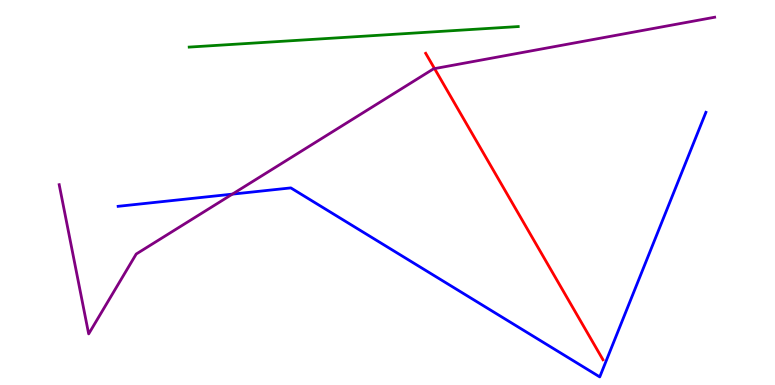[{'lines': ['blue', 'red'], 'intersections': []}, {'lines': ['green', 'red'], 'intersections': []}, {'lines': ['purple', 'red'], 'intersections': [{'x': 5.61, 'y': 8.22}]}, {'lines': ['blue', 'green'], 'intersections': []}, {'lines': ['blue', 'purple'], 'intersections': [{'x': 3.0, 'y': 4.96}]}, {'lines': ['green', 'purple'], 'intersections': []}]